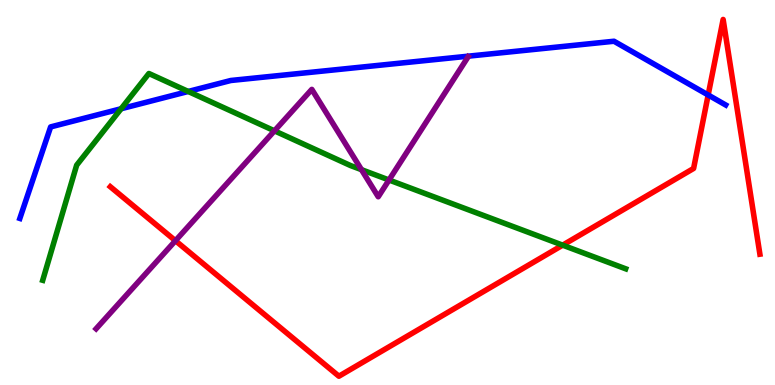[{'lines': ['blue', 'red'], 'intersections': [{'x': 9.14, 'y': 7.53}]}, {'lines': ['green', 'red'], 'intersections': [{'x': 7.26, 'y': 3.63}]}, {'lines': ['purple', 'red'], 'intersections': [{'x': 2.26, 'y': 3.75}]}, {'lines': ['blue', 'green'], 'intersections': [{'x': 1.56, 'y': 7.18}, {'x': 2.43, 'y': 7.62}]}, {'lines': ['blue', 'purple'], 'intersections': []}, {'lines': ['green', 'purple'], 'intersections': [{'x': 3.54, 'y': 6.6}, {'x': 4.66, 'y': 5.59}, {'x': 5.02, 'y': 5.32}]}]